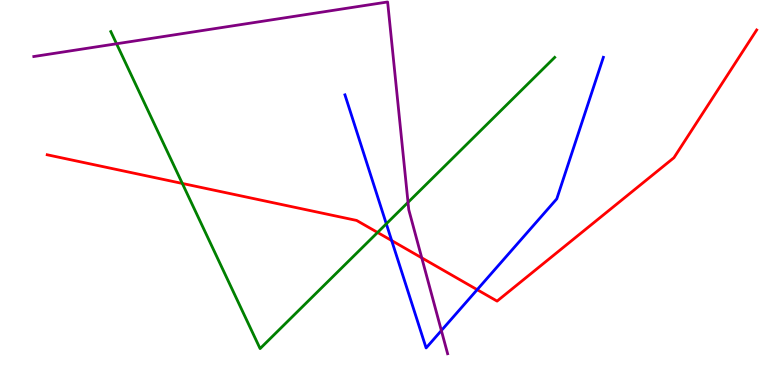[{'lines': ['blue', 'red'], 'intersections': [{'x': 5.05, 'y': 3.75}, {'x': 6.16, 'y': 2.48}]}, {'lines': ['green', 'red'], 'intersections': [{'x': 2.35, 'y': 5.24}, {'x': 4.87, 'y': 3.96}]}, {'lines': ['purple', 'red'], 'intersections': [{'x': 5.44, 'y': 3.3}]}, {'lines': ['blue', 'green'], 'intersections': [{'x': 4.98, 'y': 4.19}]}, {'lines': ['blue', 'purple'], 'intersections': [{'x': 5.7, 'y': 1.41}]}, {'lines': ['green', 'purple'], 'intersections': [{'x': 1.5, 'y': 8.86}, {'x': 5.26, 'y': 4.74}]}]